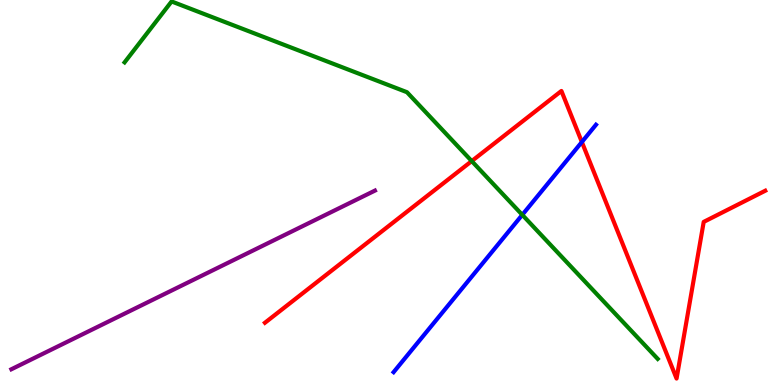[{'lines': ['blue', 'red'], 'intersections': [{'x': 7.51, 'y': 6.31}]}, {'lines': ['green', 'red'], 'intersections': [{'x': 6.09, 'y': 5.82}]}, {'lines': ['purple', 'red'], 'intersections': []}, {'lines': ['blue', 'green'], 'intersections': [{'x': 6.74, 'y': 4.42}]}, {'lines': ['blue', 'purple'], 'intersections': []}, {'lines': ['green', 'purple'], 'intersections': []}]